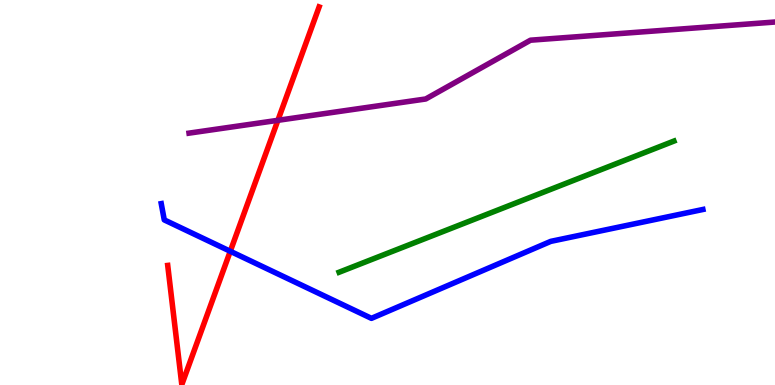[{'lines': ['blue', 'red'], 'intersections': [{'x': 2.97, 'y': 3.47}]}, {'lines': ['green', 'red'], 'intersections': []}, {'lines': ['purple', 'red'], 'intersections': [{'x': 3.59, 'y': 6.87}]}, {'lines': ['blue', 'green'], 'intersections': []}, {'lines': ['blue', 'purple'], 'intersections': []}, {'lines': ['green', 'purple'], 'intersections': []}]